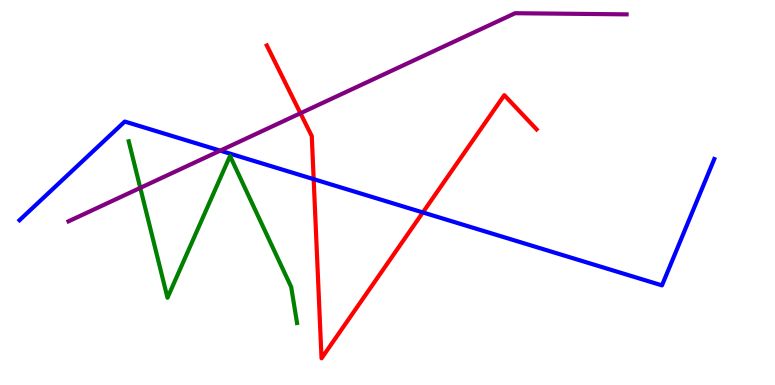[{'lines': ['blue', 'red'], 'intersections': [{'x': 4.05, 'y': 5.35}, {'x': 5.46, 'y': 4.48}]}, {'lines': ['green', 'red'], 'intersections': []}, {'lines': ['purple', 'red'], 'intersections': [{'x': 3.88, 'y': 7.06}]}, {'lines': ['blue', 'green'], 'intersections': []}, {'lines': ['blue', 'purple'], 'intersections': [{'x': 2.84, 'y': 6.09}]}, {'lines': ['green', 'purple'], 'intersections': [{'x': 1.81, 'y': 5.12}]}]